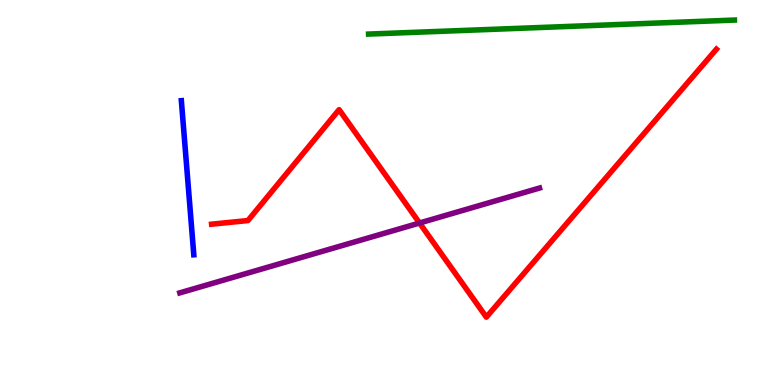[{'lines': ['blue', 'red'], 'intersections': []}, {'lines': ['green', 'red'], 'intersections': []}, {'lines': ['purple', 'red'], 'intersections': [{'x': 5.41, 'y': 4.21}]}, {'lines': ['blue', 'green'], 'intersections': []}, {'lines': ['blue', 'purple'], 'intersections': []}, {'lines': ['green', 'purple'], 'intersections': []}]